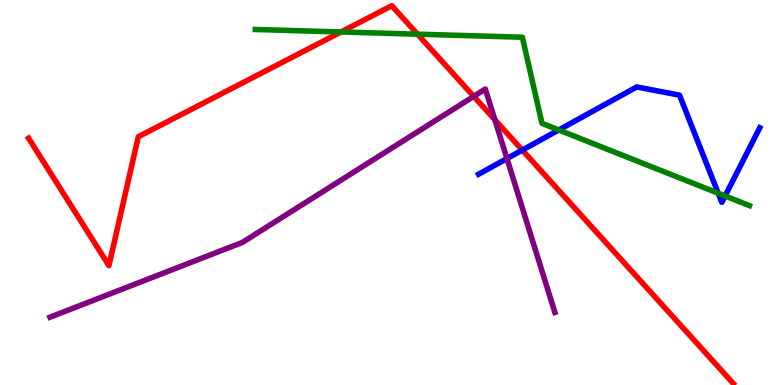[{'lines': ['blue', 'red'], 'intersections': [{'x': 6.74, 'y': 6.1}]}, {'lines': ['green', 'red'], 'intersections': [{'x': 4.4, 'y': 9.17}, {'x': 5.39, 'y': 9.11}]}, {'lines': ['purple', 'red'], 'intersections': [{'x': 6.11, 'y': 7.5}, {'x': 6.39, 'y': 6.89}]}, {'lines': ['blue', 'green'], 'intersections': [{'x': 7.21, 'y': 6.62}, {'x': 9.27, 'y': 4.98}, {'x': 9.36, 'y': 4.91}]}, {'lines': ['blue', 'purple'], 'intersections': [{'x': 6.54, 'y': 5.88}]}, {'lines': ['green', 'purple'], 'intersections': []}]